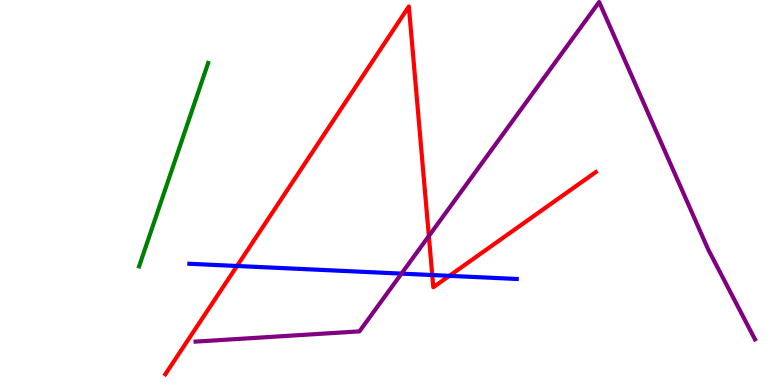[{'lines': ['blue', 'red'], 'intersections': [{'x': 3.06, 'y': 3.09}, {'x': 5.58, 'y': 2.86}, {'x': 5.8, 'y': 2.84}]}, {'lines': ['green', 'red'], 'intersections': []}, {'lines': ['purple', 'red'], 'intersections': [{'x': 5.53, 'y': 3.87}]}, {'lines': ['blue', 'green'], 'intersections': []}, {'lines': ['blue', 'purple'], 'intersections': [{'x': 5.18, 'y': 2.89}]}, {'lines': ['green', 'purple'], 'intersections': []}]